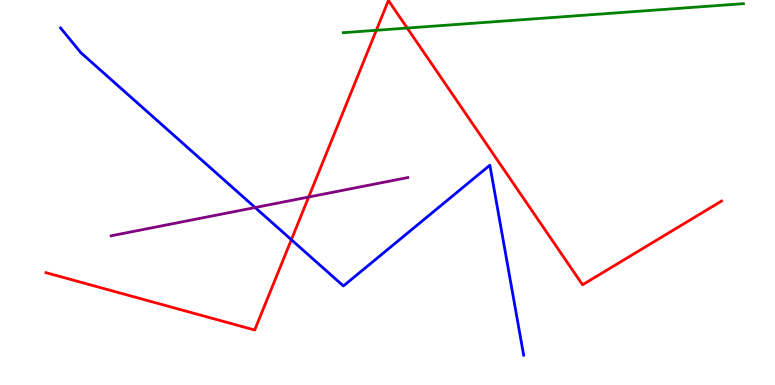[{'lines': ['blue', 'red'], 'intersections': [{'x': 3.76, 'y': 3.77}]}, {'lines': ['green', 'red'], 'intersections': [{'x': 4.86, 'y': 9.21}, {'x': 5.25, 'y': 9.27}]}, {'lines': ['purple', 'red'], 'intersections': [{'x': 3.98, 'y': 4.88}]}, {'lines': ['blue', 'green'], 'intersections': []}, {'lines': ['blue', 'purple'], 'intersections': [{'x': 3.29, 'y': 4.61}]}, {'lines': ['green', 'purple'], 'intersections': []}]